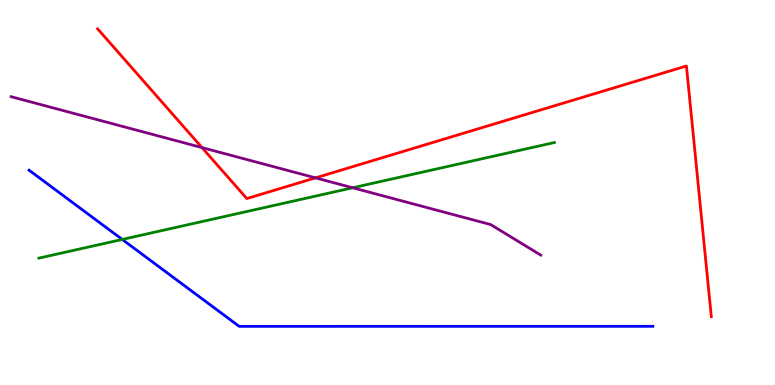[{'lines': ['blue', 'red'], 'intersections': []}, {'lines': ['green', 'red'], 'intersections': []}, {'lines': ['purple', 'red'], 'intersections': [{'x': 2.61, 'y': 6.17}, {'x': 4.07, 'y': 5.38}]}, {'lines': ['blue', 'green'], 'intersections': [{'x': 1.58, 'y': 3.78}]}, {'lines': ['blue', 'purple'], 'intersections': []}, {'lines': ['green', 'purple'], 'intersections': [{'x': 4.55, 'y': 5.12}]}]